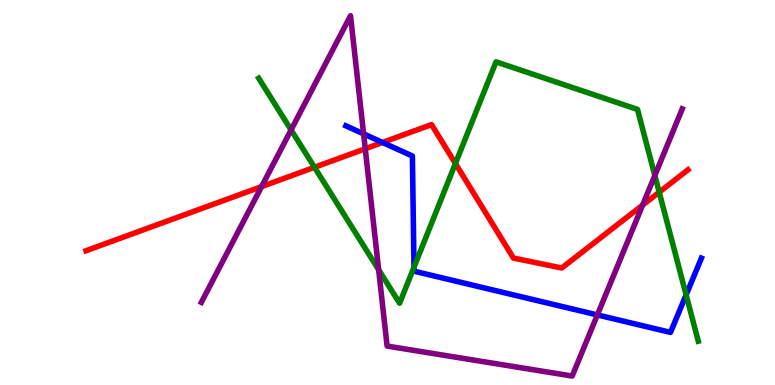[{'lines': ['blue', 'red'], 'intersections': [{'x': 4.94, 'y': 6.3}]}, {'lines': ['green', 'red'], 'intersections': [{'x': 4.06, 'y': 5.65}, {'x': 5.88, 'y': 5.75}, {'x': 8.51, 'y': 5.01}]}, {'lines': ['purple', 'red'], 'intersections': [{'x': 3.38, 'y': 5.15}, {'x': 4.71, 'y': 6.14}, {'x': 8.29, 'y': 4.67}]}, {'lines': ['blue', 'green'], 'intersections': [{'x': 5.34, 'y': 3.06}, {'x': 8.85, 'y': 2.34}]}, {'lines': ['blue', 'purple'], 'intersections': [{'x': 4.69, 'y': 6.52}, {'x': 7.71, 'y': 1.82}]}, {'lines': ['green', 'purple'], 'intersections': [{'x': 3.76, 'y': 6.63}, {'x': 4.89, 'y': 2.99}, {'x': 8.45, 'y': 5.44}]}]